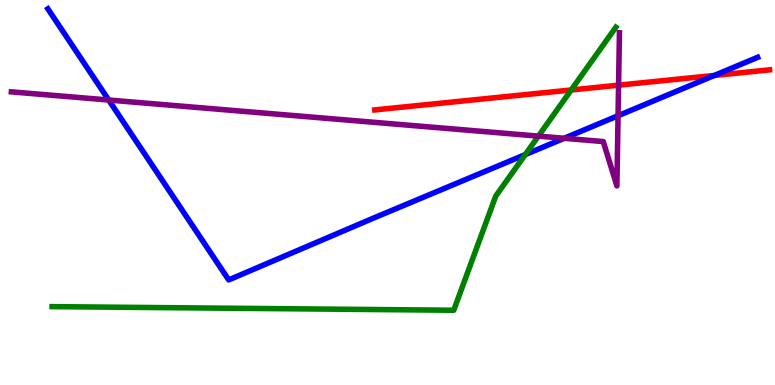[{'lines': ['blue', 'red'], 'intersections': [{'x': 9.22, 'y': 8.04}]}, {'lines': ['green', 'red'], 'intersections': [{'x': 7.37, 'y': 7.66}]}, {'lines': ['purple', 'red'], 'intersections': [{'x': 7.98, 'y': 7.79}]}, {'lines': ['blue', 'green'], 'intersections': [{'x': 6.78, 'y': 5.98}]}, {'lines': ['blue', 'purple'], 'intersections': [{'x': 1.4, 'y': 7.4}, {'x': 7.28, 'y': 6.41}, {'x': 7.97, 'y': 6.99}]}, {'lines': ['green', 'purple'], 'intersections': [{'x': 6.95, 'y': 6.46}]}]